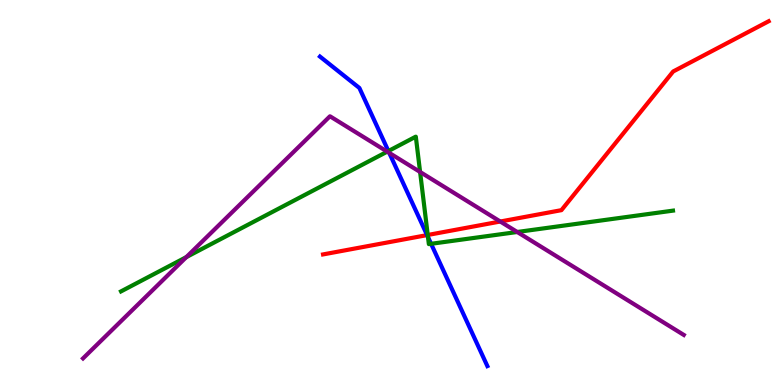[{'lines': ['blue', 'red'], 'intersections': [{'x': 5.51, 'y': 3.89}]}, {'lines': ['green', 'red'], 'intersections': [{'x': 5.52, 'y': 3.9}]}, {'lines': ['purple', 'red'], 'intersections': [{'x': 6.46, 'y': 4.25}]}, {'lines': ['blue', 'green'], 'intersections': [{'x': 5.01, 'y': 6.08}, {'x': 5.52, 'y': 3.84}, {'x': 5.56, 'y': 3.67}]}, {'lines': ['blue', 'purple'], 'intersections': [{'x': 5.02, 'y': 6.03}]}, {'lines': ['green', 'purple'], 'intersections': [{'x': 2.4, 'y': 3.32}, {'x': 5.0, 'y': 6.06}, {'x': 5.42, 'y': 5.53}, {'x': 6.67, 'y': 3.97}]}]